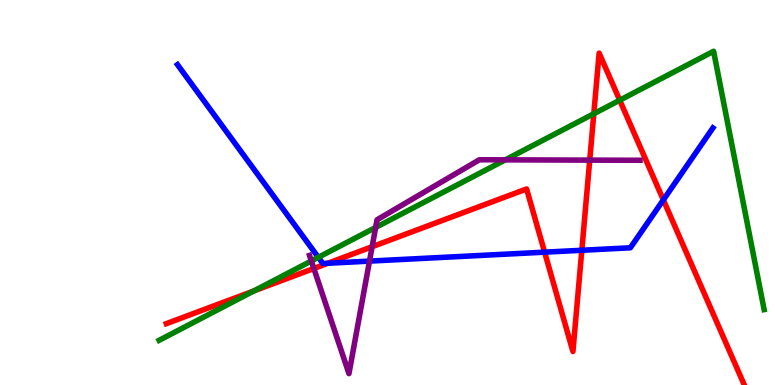[{'lines': ['blue', 'red'], 'intersections': [{'x': 4.23, 'y': 3.16}, {'x': 7.03, 'y': 3.45}, {'x': 7.51, 'y': 3.5}, {'x': 8.56, 'y': 4.81}]}, {'lines': ['green', 'red'], 'intersections': [{'x': 3.28, 'y': 2.44}, {'x': 7.66, 'y': 7.05}, {'x': 8.0, 'y': 7.4}]}, {'lines': ['purple', 'red'], 'intersections': [{'x': 4.05, 'y': 3.03}, {'x': 4.8, 'y': 3.59}, {'x': 7.61, 'y': 5.84}]}, {'lines': ['blue', 'green'], 'intersections': [{'x': 4.11, 'y': 3.32}]}, {'lines': ['blue', 'purple'], 'intersections': [{'x': 4.77, 'y': 3.22}]}, {'lines': ['green', 'purple'], 'intersections': [{'x': 4.02, 'y': 3.22}, {'x': 4.85, 'y': 4.09}, {'x': 6.52, 'y': 5.85}]}]